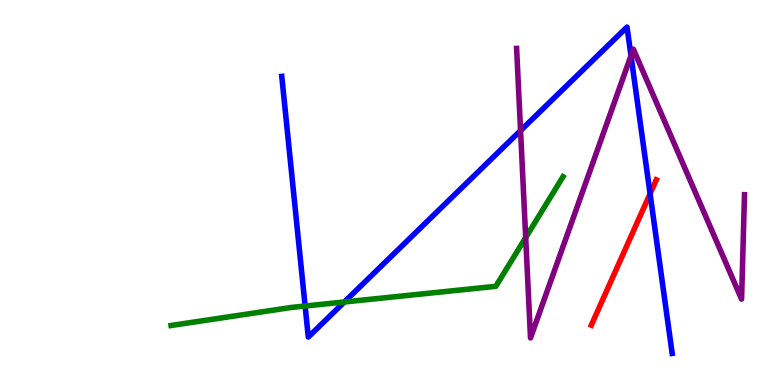[{'lines': ['blue', 'red'], 'intersections': [{'x': 8.39, 'y': 4.97}]}, {'lines': ['green', 'red'], 'intersections': []}, {'lines': ['purple', 'red'], 'intersections': []}, {'lines': ['blue', 'green'], 'intersections': [{'x': 3.94, 'y': 2.05}, {'x': 4.44, 'y': 2.16}]}, {'lines': ['blue', 'purple'], 'intersections': [{'x': 6.72, 'y': 6.61}, {'x': 8.14, 'y': 8.55}]}, {'lines': ['green', 'purple'], 'intersections': [{'x': 6.78, 'y': 3.83}]}]